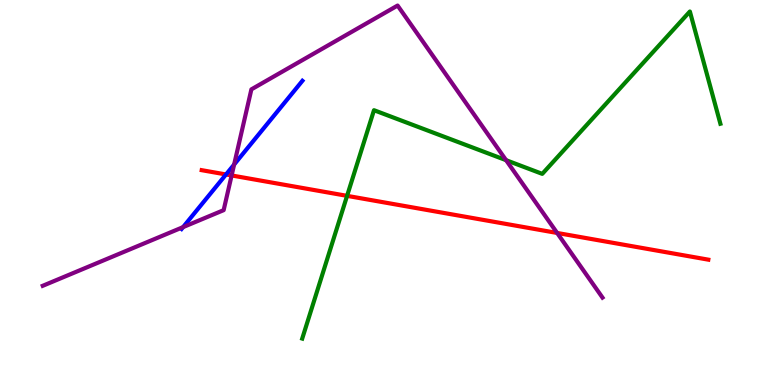[{'lines': ['blue', 'red'], 'intersections': [{'x': 2.92, 'y': 5.47}]}, {'lines': ['green', 'red'], 'intersections': [{'x': 4.48, 'y': 4.91}]}, {'lines': ['purple', 'red'], 'intersections': [{'x': 2.99, 'y': 5.44}, {'x': 7.19, 'y': 3.95}]}, {'lines': ['blue', 'green'], 'intersections': []}, {'lines': ['blue', 'purple'], 'intersections': [{'x': 2.36, 'y': 4.1}, {'x': 3.02, 'y': 5.73}]}, {'lines': ['green', 'purple'], 'intersections': [{'x': 6.53, 'y': 5.84}]}]